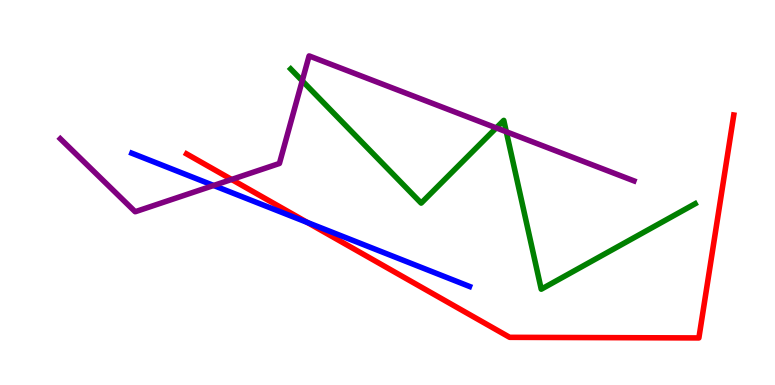[{'lines': ['blue', 'red'], 'intersections': [{'x': 3.97, 'y': 4.22}]}, {'lines': ['green', 'red'], 'intersections': []}, {'lines': ['purple', 'red'], 'intersections': [{'x': 2.99, 'y': 5.34}]}, {'lines': ['blue', 'green'], 'intersections': []}, {'lines': ['blue', 'purple'], 'intersections': [{'x': 2.76, 'y': 5.18}]}, {'lines': ['green', 'purple'], 'intersections': [{'x': 3.9, 'y': 7.9}, {'x': 6.4, 'y': 6.68}, {'x': 6.53, 'y': 6.58}]}]